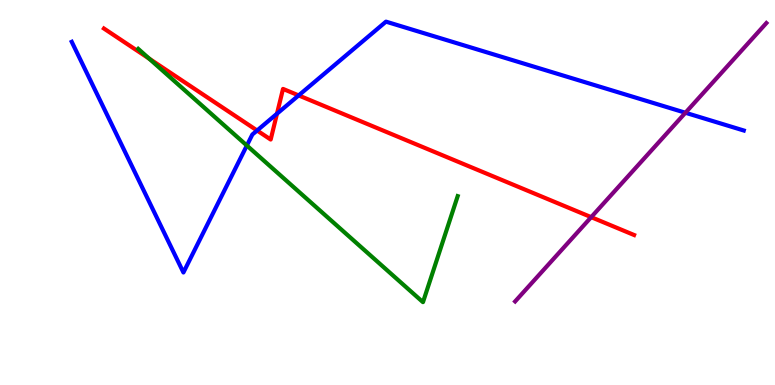[{'lines': ['blue', 'red'], 'intersections': [{'x': 3.32, 'y': 6.61}, {'x': 3.57, 'y': 7.05}, {'x': 3.85, 'y': 7.52}]}, {'lines': ['green', 'red'], 'intersections': [{'x': 1.93, 'y': 8.48}]}, {'lines': ['purple', 'red'], 'intersections': [{'x': 7.63, 'y': 4.36}]}, {'lines': ['blue', 'green'], 'intersections': [{'x': 3.19, 'y': 6.22}]}, {'lines': ['blue', 'purple'], 'intersections': [{'x': 8.84, 'y': 7.07}]}, {'lines': ['green', 'purple'], 'intersections': []}]